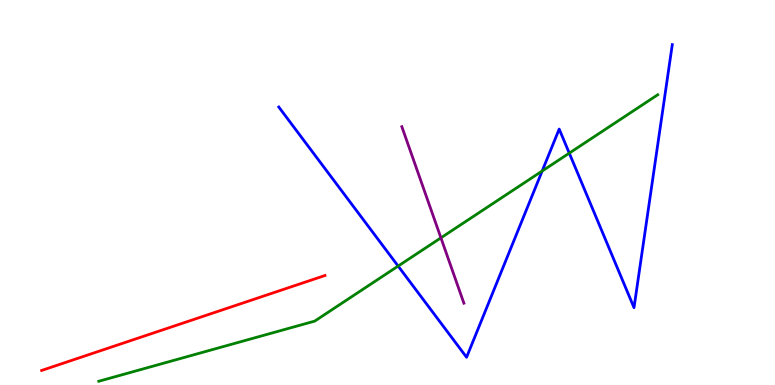[{'lines': ['blue', 'red'], 'intersections': []}, {'lines': ['green', 'red'], 'intersections': []}, {'lines': ['purple', 'red'], 'intersections': []}, {'lines': ['blue', 'green'], 'intersections': [{'x': 5.14, 'y': 3.09}, {'x': 7.0, 'y': 5.56}, {'x': 7.35, 'y': 6.02}]}, {'lines': ['blue', 'purple'], 'intersections': []}, {'lines': ['green', 'purple'], 'intersections': [{'x': 5.69, 'y': 3.82}]}]